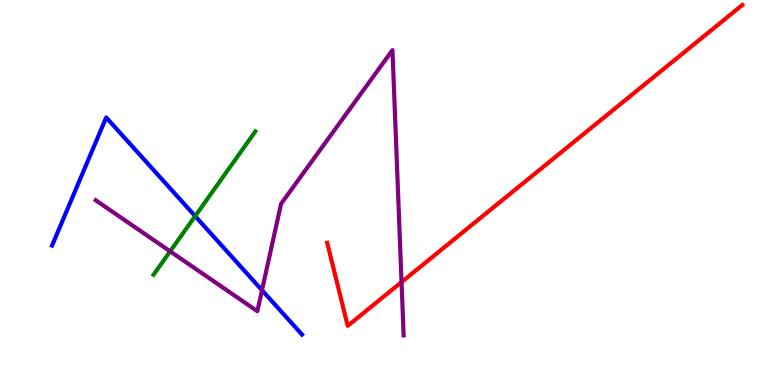[{'lines': ['blue', 'red'], 'intersections': []}, {'lines': ['green', 'red'], 'intersections': []}, {'lines': ['purple', 'red'], 'intersections': [{'x': 5.18, 'y': 2.67}]}, {'lines': ['blue', 'green'], 'intersections': [{'x': 2.52, 'y': 4.39}]}, {'lines': ['blue', 'purple'], 'intersections': [{'x': 3.38, 'y': 2.46}]}, {'lines': ['green', 'purple'], 'intersections': [{'x': 2.2, 'y': 3.47}]}]